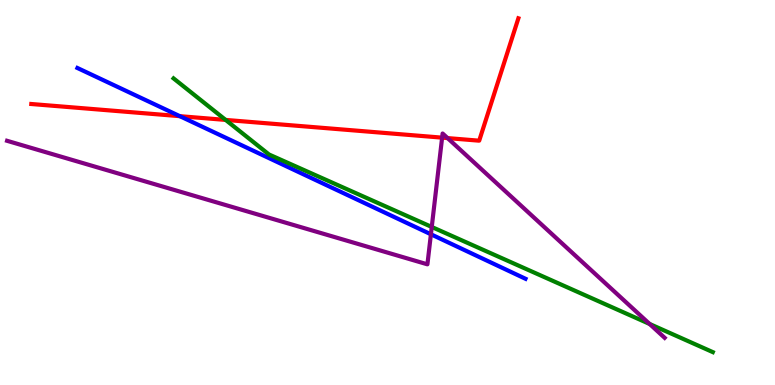[{'lines': ['blue', 'red'], 'intersections': [{'x': 2.32, 'y': 6.98}]}, {'lines': ['green', 'red'], 'intersections': [{'x': 2.91, 'y': 6.89}]}, {'lines': ['purple', 'red'], 'intersections': [{'x': 5.7, 'y': 6.42}, {'x': 5.78, 'y': 6.41}]}, {'lines': ['blue', 'green'], 'intersections': []}, {'lines': ['blue', 'purple'], 'intersections': [{'x': 5.56, 'y': 3.91}]}, {'lines': ['green', 'purple'], 'intersections': [{'x': 5.57, 'y': 4.1}, {'x': 8.38, 'y': 1.59}]}]